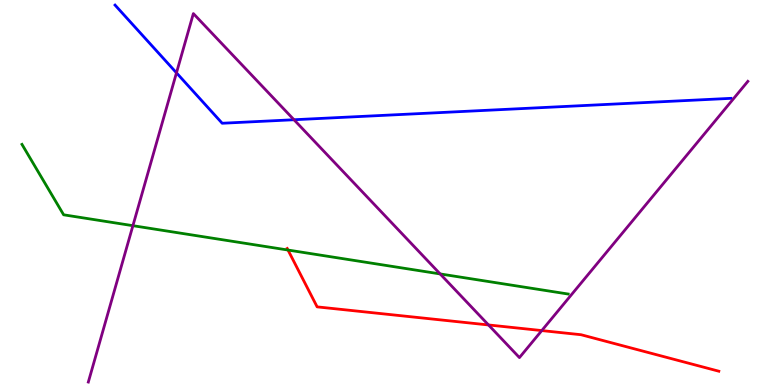[{'lines': ['blue', 'red'], 'intersections': []}, {'lines': ['green', 'red'], 'intersections': [{'x': 3.72, 'y': 3.51}]}, {'lines': ['purple', 'red'], 'intersections': [{'x': 6.3, 'y': 1.56}, {'x': 6.99, 'y': 1.41}]}, {'lines': ['blue', 'green'], 'intersections': []}, {'lines': ['blue', 'purple'], 'intersections': [{'x': 2.28, 'y': 8.11}, {'x': 3.79, 'y': 6.89}]}, {'lines': ['green', 'purple'], 'intersections': [{'x': 1.71, 'y': 4.14}, {'x': 5.68, 'y': 2.88}]}]